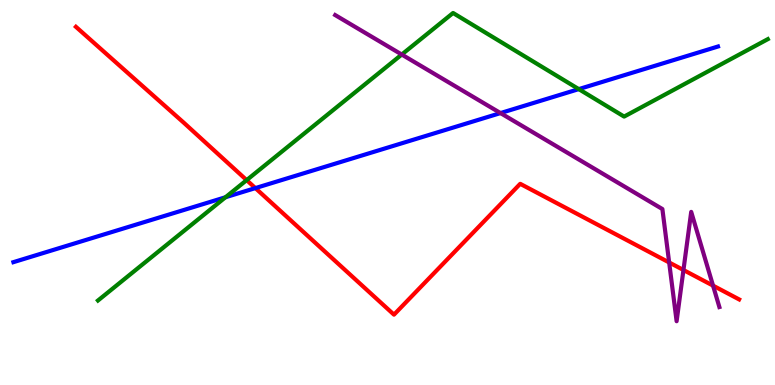[{'lines': ['blue', 'red'], 'intersections': [{'x': 3.3, 'y': 5.11}]}, {'lines': ['green', 'red'], 'intersections': [{'x': 3.18, 'y': 5.32}]}, {'lines': ['purple', 'red'], 'intersections': [{'x': 8.63, 'y': 3.18}, {'x': 8.82, 'y': 2.99}, {'x': 9.2, 'y': 2.58}]}, {'lines': ['blue', 'green'], 'intersections': [{'x': 2.91, 'y': 4.88}, {'x': 7.47, 'y': 7.69}]}, {'lines': ['blue', 'purple'], 'intersections': [{'x': 6.46, 'y': 7.06}]}, {'lines': ['green', 'purple'], 'intersections': [{'x': 5.18, 'y': 8.58}]}]